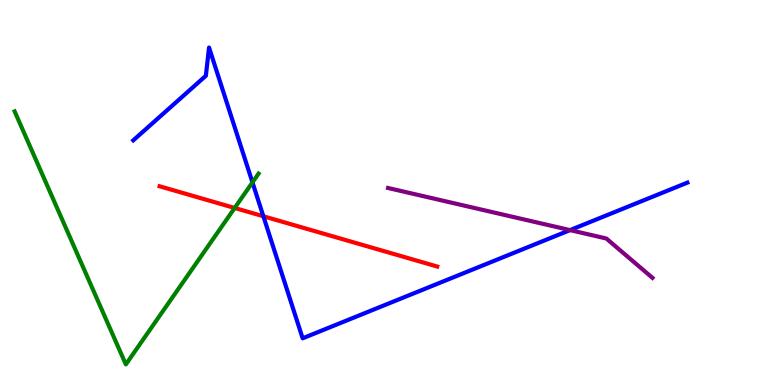[{'lines': ['blue', 'red'], 'intersections': [{'x': 3.4, 'y': 4.38}]}, {'lines': ['green', 'red'], 'intersections': [{'x': 3.03, 'y': 4.6}]}, {'lines': ['purple', 'red'], 'intersections': []}, {'lines': ['blue', 'green'], 'intersections': [{'x': 3.26, 'y': 5.26}]}, {'lines': ['blue', 'purple'], 'intersections': [{'x': 7.36, 'y': 4.02}]}, {'lines': ['green', 'purple'], 'intersections': []}]